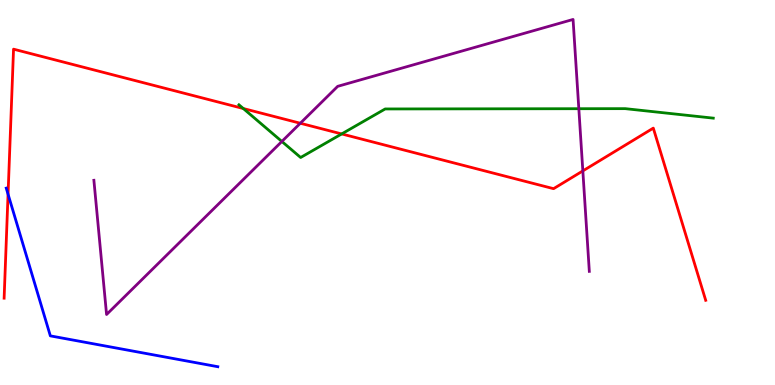[{'lines': ['blue', 'red'], 'intersections': [{'x': 0.104, 'y': 4.96}]}, {'lines': ['green', 'red'], 'intersections': [{'x': 3.14, 'y': 7.18}, {'x': 4.41, 'y': 6.52}]}, {'lines': ['purple', 'red'], 'intersections': [{'x': 3.87, 'y': 6.8}, {'x': 7.52, 'y': 5.56}]}, {'lines': ['blue', 'green'], 'intersections': []}, {'lines': ['blue', 'purple'], 'intersections': []}, {'lines': ['green', 'purple'], 'intersections': [{'x': 3.64, 'y': 6.33}, {'x': 7.47, 'y': 7.18}]}]